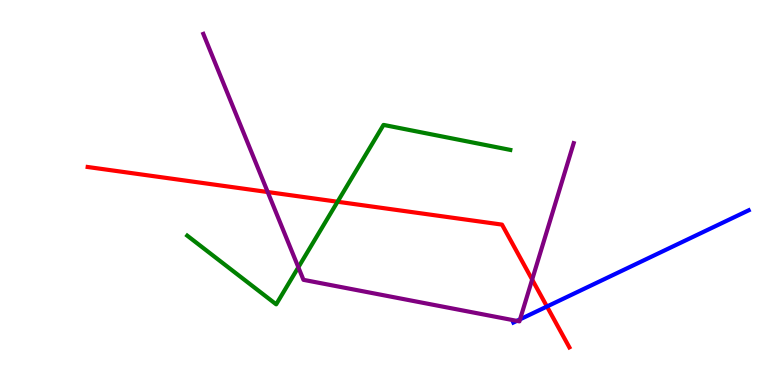[{'lines': ['blue', 'red'], 'intersections': [{'x': 7.06, 'y': 2.04}]}, {'lines': ['green', 'red'], 'intersections': [{'x': 4.36, 'y': 4.76}]}, {'lines': ['purple', 'red'], 'intersections': [{'x': 3.45, 'y': 5.01}, {'x': 6.87, 'y': 2.74}]}, {'lines': ['blue', 'green'], 'intersections': []}, {'lines': ['blue', 'purple'], 'intersections': [{'x': 6.67, 'y': 1.67}, {'x': 6.71, 'y': 1.71}]}, {'lines': ['green', 'purple'], 'intersections': [{'x': 3.85, 'y': 3.06}]}]